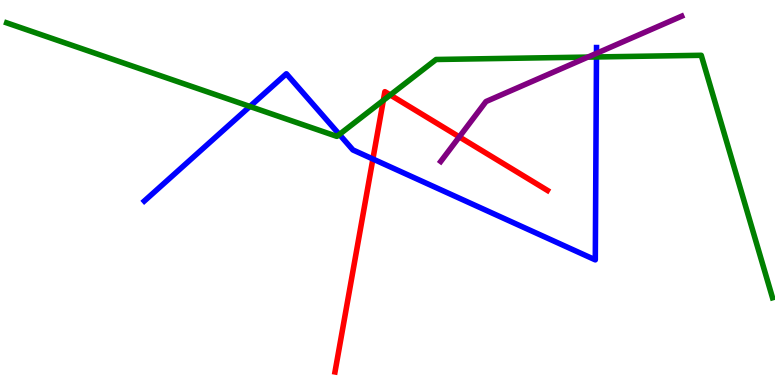[{'lines': ['blue', 'red'], 'intersections': [{'x': 4.81, 'y': 5.87}]}, {'lines': ['green', 'red'], 'intersections': [{'x': 4.95, 'y': 7.39}, {'x': 5.04, 'y': 7.53}]}, {'lines': ['purple', 'red'], 'intersections': [{'x': 5.93, 'y': 6.44}]}, {'lines': ['blue', 'green'], 'intersections': [{'x': 3.22, 'y': 7.23}, {'x': 4.38, 'y': 6.51}, {'x': 7.7, 'y': 8.52}]}, {'lines': ['blue', 'purple'], 'intersections': [{'x': 7.7, 'y': 8.61}]}, {'lines': ['green', 'purple'], 'intersections': [{'x': 7.59, 'y': 8.52}]}]